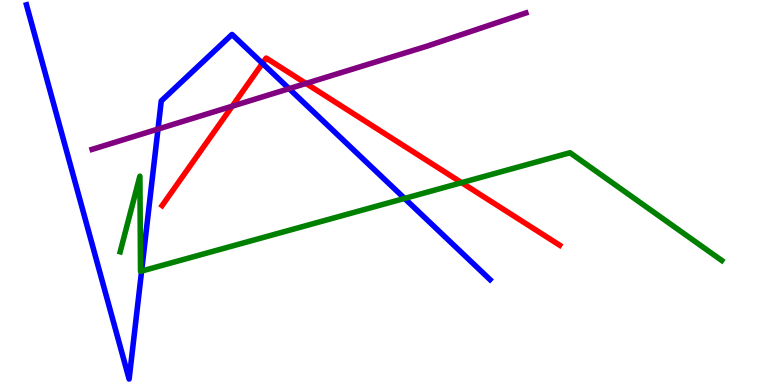[{'lines': ['blue', 'red'], 'intersections': [{'x': 3.39, 'y': 8.35}]}, {'lines': ['green', 'red'], 'intersections': [{'x': 5.96, 'y': 5.26}]}, {'lines': ['purple', 'red'], 'intersections': [{'x': 3.0, 'y': 7.24}, {'x': 3.95, 'y': 7.83}]}, {'lines': ['blue', 'green'], 'intersections': [{'x': 1.83, 'y': 2.96}, {'x': 5.22, 'y': 4.85}]}, {'lines': ['blue', 'purple'], 'intersections': [{'x': 2.04, 'y': 6.65}, {'x': 3.73, 'y': 7.7}]}, {'lines': ['green', 'purple'], 'intersections': []}]